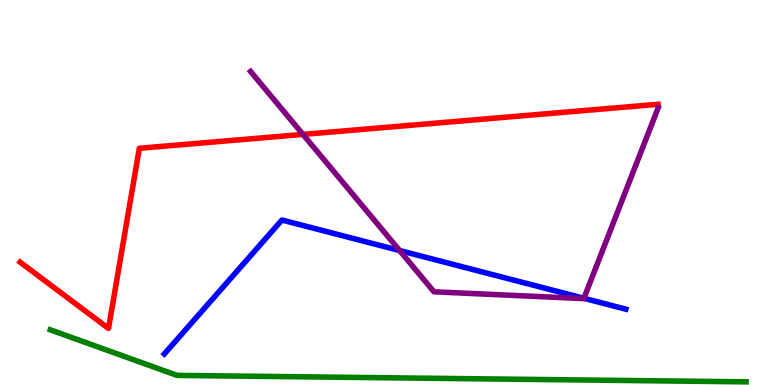[{'lines': ['blue', 'red'], 'intersections': []}, {'lines': ['green', 'red'], 'intersections': []}, {'lines': ['purple', 'red'], 'intersections': [{'x': 3.91, 'y': 6.51}]}, {'lines': ['blue', 'green'], 'intersections': []}, {'lines': ['blue', 'purple'], 'intersections': [{'x': 5.16, 'y': 3.49}, {'x': 7.53, 'y': 2.25}]}, {'lines': ['green', 'purple'], 'intersections': []}]